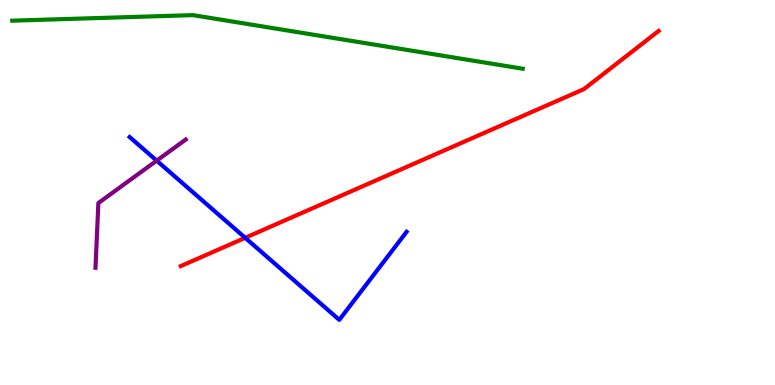[{'lines': ['blue', 'red'], 'intersections': [{'x': 3.16, 'y': 3.82}]}, {'lines': ['green', 'red'], 'intersections': []}, {'lines': ['purple', 'red'], 'intersections': []}, {'lines': ['blue', 'green'], 'intersections': []}, {'lines': ['blue', 'purple'], 'intersections': [{'x': 2.02, 'y': 5.83}]}, {'lines': ['green', 'purple'], 'intersections': []}]